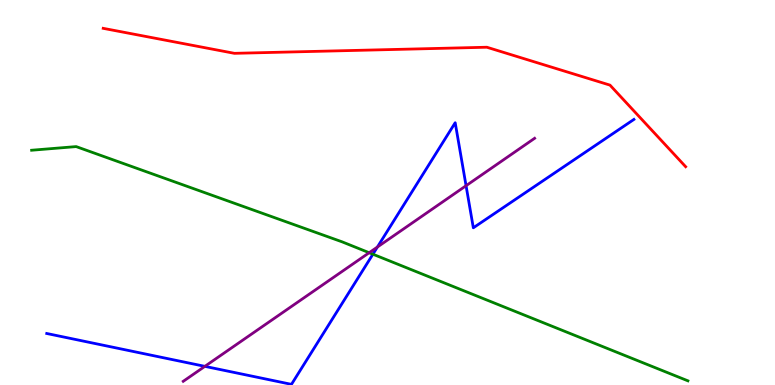[{'lines': ['blue', 'red'], 'intersections': []}, {'lines': ['green', 'red'], 'intersections': []}, {'lines': ['purple', 'red'], 'intersections': []}, {'lines': ['blue', 'green'], 'intersections': [{'x': 4.81, 'y': 3.4}]}, {'lines': ['blue', 'purple'], 'intersections': [{'x': 2.64, 'y': 0.484}, {'x': 4.87, 'y': 3.58}, {'x': 6.01, 'y': 5.18}]}, {'lines': ['green', 'purple'], 'intersections': [{'x': 4.76, 'y': 3.44}]}]